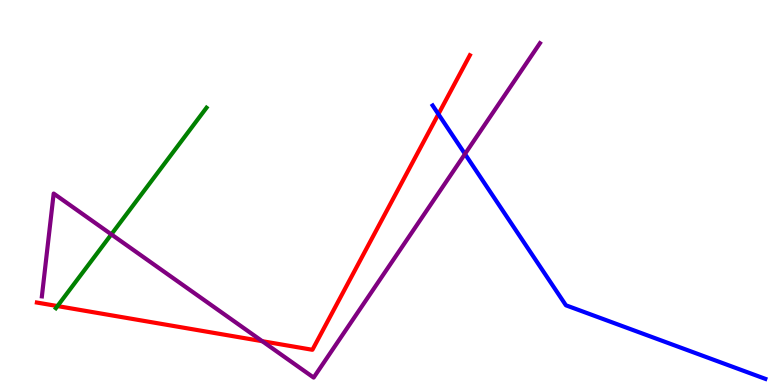[{'lines': ['blue', 'red'], 'intersections': [{'x': 5.66, 'y': 7.04}]}, {'lines': ['green', 'red'], 'intersections': [{'x': 0.741, 'y': 2.05}]}, {'lines': ['purple', 'red'], 'intersections': [{'x': 3.38, 'y': 1.14}]}, {'lines': ['blue', 'green'], 'intersections': []}, {'lines': ['blue', 'purple'], 'intersections': [{'x': 6.0, 'y': 6.0}]}, {'lines': ['green', 'purple'], 'intersections': [{'x': 1.44, 'y': 3.91}]}]